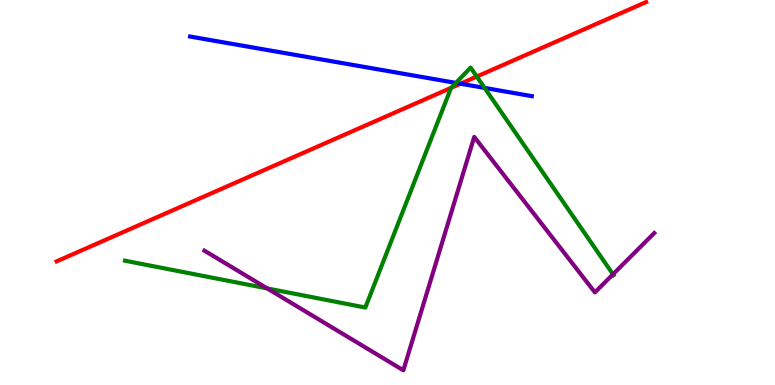[{'lines': ['blue', 'red'], 'intersections': [{'x': 5.94, 'y': 7.83}]}, {'lines': ['green', 'red'], 'intersections': [{'x': 5.82, 'y': 7.72}, {'x': 6.15, 'y': 8.01}]}, {'lines': ['purple', 'red'], 'intersections': []}, {'lines': ['blue', 'green'], 'intersections': [{'x': 5.88, 'y': 7.85}, {'x': 6.25, 'y': 7.72}]}, {'lines': ['blue', 'purple'], 'intersections': []}, {'lines': ['green', 'purple'], 'intersections': [{'x': 3.45, 'y': 2.51}, {'x': 7.91, 'y': 2.88}]}]